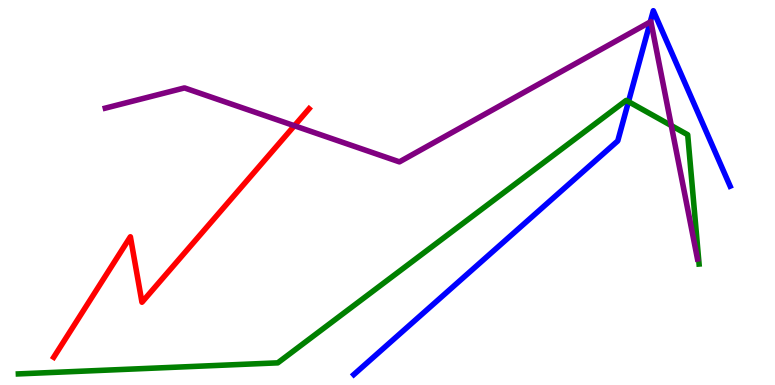[{'lines': ['blue', 'red'], 'intersections': []}, {'lines': ['green', 'red'], 'intersections': []}, {'lines': ['purple', 'red'], 'intersections': [{'x': 3.8, 'y': 6.73}]}, {'lines': ['blue', 'green'], 'intersections': [{'x': 8.11, 'y': 7.36}]}, {'lines': ['blue', 'purple'], 'intersections': [{'x': 8.39, 'y': 9.43}]}, {'lines': ['green', 'purple'], 'intersections': [{'x': 8.66, 'y': 6.74}]}]